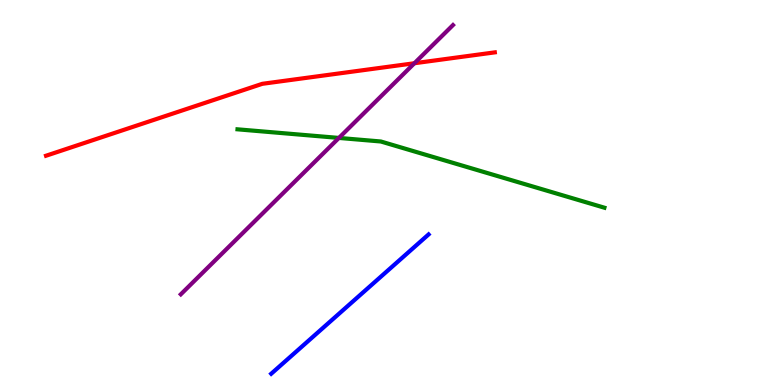[{'lines': ['blue', 'red'], 'intersections': []}, {'lines': ['green', 'red'], 'intersections': []}, {'lines': ['purple', 'red'], 'intersections': [{'x': 5.35, 'y': 8.36}]}, {'lines': ['blue', 'green'], 'intersections': []}, {'lines': ['blue', 'purple'], 'intersections': []}, {'lines': ['green', 'purple'], 'intersections': [{'x': 4.37, 'y': 6.42}]}]